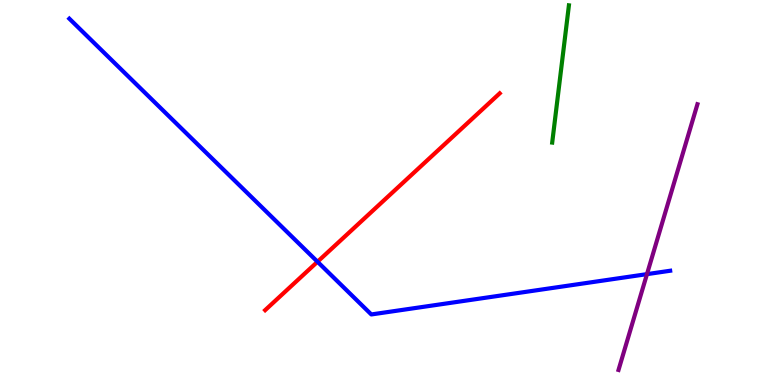[{'lines': ['blue', 'red'], 'intersections': [{'x': 4.1, 'y': 3.2}]}, {'lines': ['green', 'red'], 'intersections': []}, {'lines': ['purple', 'red'], 'intersections': []}, {'lines': ['blue', 'green'], 'intersections': []}, {'lines': ['blue', 'purple'], 'intersections': [{'x': 8.35, 'y': 2.88}]}, {'lines': ['green', 'purple'], 'intersections': []}]